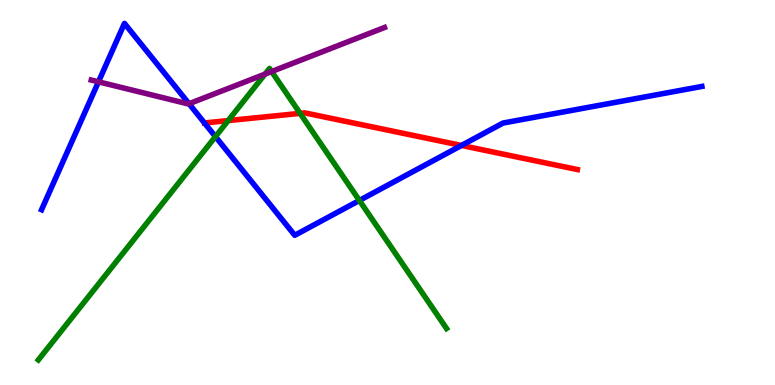[{'lines': ['blue', 'red'], 'intersections': [{'x': 5.95, 'y': 6.22}]}, {'lines': ['green', 'red'], 'intersections': [{'x': 2.94, 'y': 6.87}, {'x': 3.87, 'y': 7.06}]}, {'lines': ['purple', 'red'], 'intersections': []}, {'lines': ['blue', 'green'], 'intersections': [{'x': 2.78, 'y': 6.45}, {'x': 4.64, 'y': 4.79}]}, {'lines': ['blue', 'purple'], 'intersections': [{'x': 1.27, 'y': 7.87}, {'x': 2.44, 'y': 7.31}]}, {'lines': ['green', 'purple'], 'intersections': [{'x': 3.42, 'y': 8.08}, {'x': 3.5, 'y': 8.14}]}]